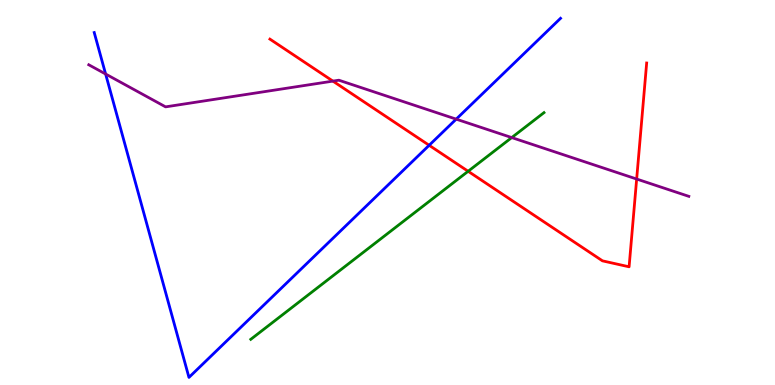[{'lines': ['blue', 'red'], 'intersections': [{'x': 5.54, 'y': 6.23}]}, {'lines': ['green', 'red'], 'intersections': [{'x': 6.04, 'y': 5.55}]}, {'lines': ['purple', 'red'], 'intersections': [{'x': 4.3, 'y': 7.89}, {'x': 8.21, 'y': 5.35}]}, {'lines': ['blue', 'green'], 'intersections': []}, {'lines': ['blue', 'purple'], 'intersections': [{'x': 1.36, 'y': 8.08}, {'x': 5.89, 'y': 6.91}]}, {'lines': ['green', 'purple'], 'intersections': [{'x': 6.6, 'y': 6.43}]}]